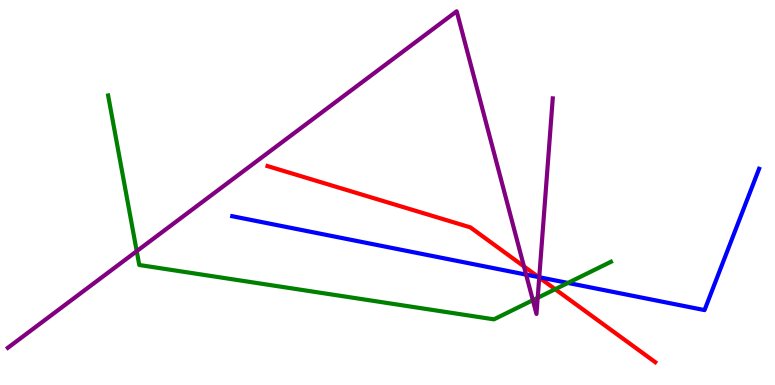[{'lines': ['blue', 'red'], 'intersections': [{'x': 6.95, 'y': 2.8}]}, {'lines': ['green', 'red'], 'intersections': [{'x': 7.16, 'y': 2.49}]}, {'lines': ['purple', 'red'], 'intersections': [{'x': 6.76, 'y': 3.08}, {'x': 6.96, 'y': 2.79}]}, {'lines': ['blue', 'green'], 'intersections': [{'x': 7.33, 'y': 2.65}]}, {'lines': ['blue', 'purple'], 'intersections': [{'x': 6.79, 'y': 2.87}, {'x': 6.96, 'y': 2.8}]}, {'lines': ['green', 'purple'], 'intersections': [{'x': 1.76, 'y': 3.48}, {'x': 6.88, 'y': 2.2}, {'x': 6.94, 'y': 2.26}]}]